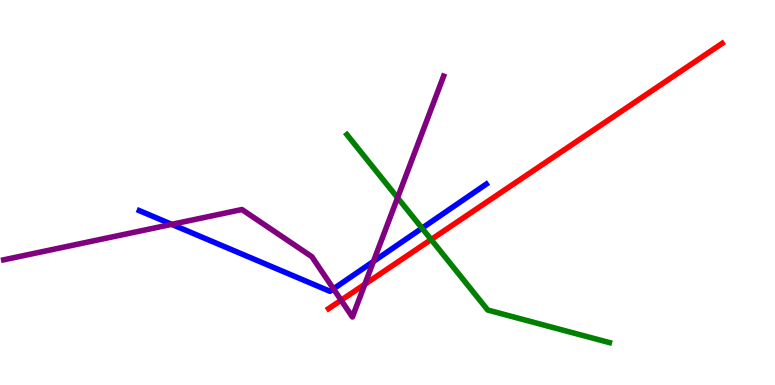[{'lines': ['blue', 'red'], 'intersections': []}, {'lines': ['green', 'red'], 'intersections': [{'x': 5.56, 'y': 3.78}]}, {'lines': ['purple', 'red'], 'intersections': [{'x': 4.4, 'y': 2.2}, {'x': 4.71, 'y': 2.62}]}, {'lines': ['blue', 'green'], 'intersections': [{'x': 5.45, 'y': 4.07}]}, {'lines': ['blue', 'purple'], 'intersections': [{'x': 2.22, 'y': 4.17}, {'x': 4.3, 'y': 2.5}, {'x': 4.82, 'y': 3.21}]}, {'lines': ['green', 'purple'], 'intersections': [{'x': 5.13, 'y': 4.86}]}]